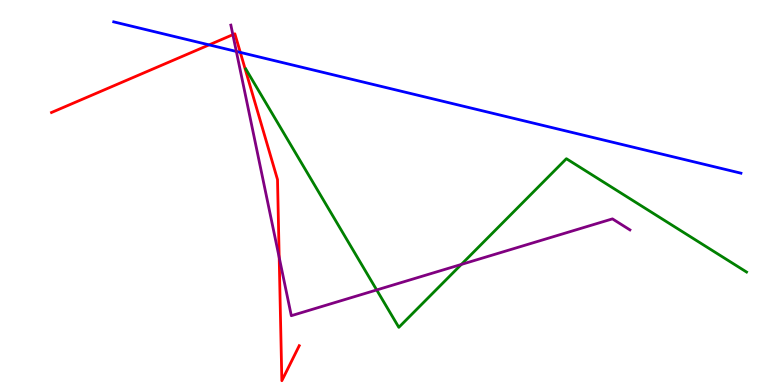[{'lines': ['blue', 'red'], 'intersections': [{'x': 2.7, 'y': 8.83}, {'x': 3.1, 'y': 8.64}]}, {'lines': ['green', 'red'], 'intersections': []}, {'lines': ['purple', 'red'], 'intersections': [{'x': 3.0, 'y': 9.1}, {'x': 3.6, 'y': 3.31}]}, {'lines': ['blue', 'green'], 'intersections': []}, {'lines': ['blue', 'purple'], 'intersections': [{'x': 3.05, 'y': 8.66}]}, {'lines': ['green', 'purple'], 'intersections': [{'x': 4.86, 'y': 2.47}, {'x': 5.95, 'y': 3.13}]}]